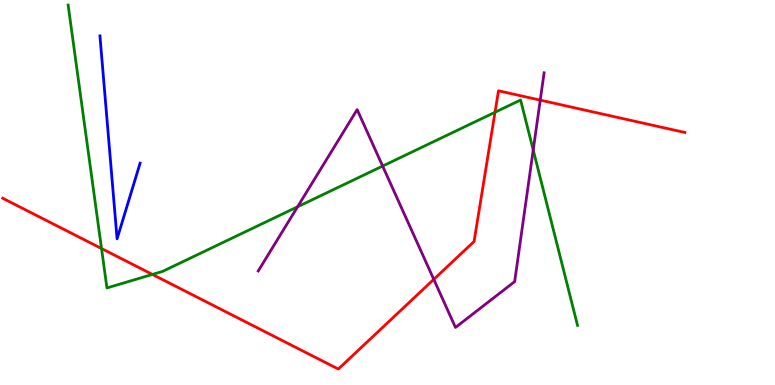[{'lines': ['blue', 'red'], 'intersections': []}, {'lines': ['green', 'red'], 'intersections': [{'x': 1.31, 'y': 3.54}, {'x': 1.97, 'y': 2.87}, {'x': 6.39, 'y': 7.08}]}, {'lines': ['purple', 'red'], 'intersections': [{'x': 5.6, 'y': 2.74}, {'x': 6.97, 'y': 7.4}]}, {'lines': ['blue', 'green'], 'intersections': []}, {'lines': ['blue', 'purple'], 'intersections': []}, {'lines': ['green', 'purple'], 'intersections': [{'x': 3.84, 'y': 4.63}, {'x': 4.94, 'y': 5.69}, {'x': 6.88, 'y': 6.1}]}]